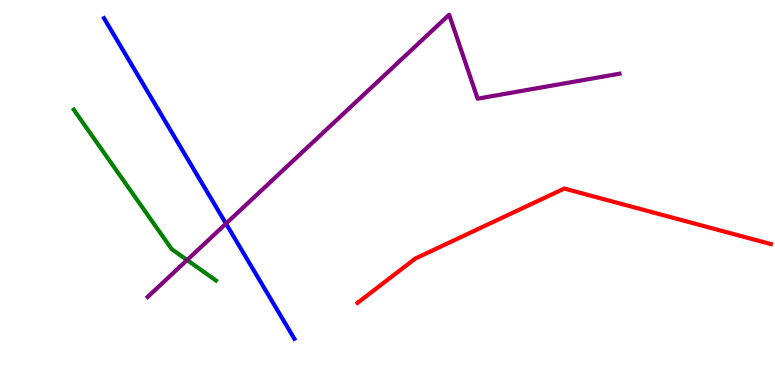[{'lines': ['blue', 'red'], 'intersections': []}, {'lines': ['green', 'red'], 'intersections': []}, {'lines': ['purple', 'red'], 'intersections': []}, {'lines': ['blue', 'green'], 'intersections': []}, {'lines': ['blue', 'purple'], 'intersections': [{'x': 2.92, 'y': 4.19}]}, {'lines': ['green', 'purple'], 'intersections': [{'x': 2.41, 'y': 3.25}]}]